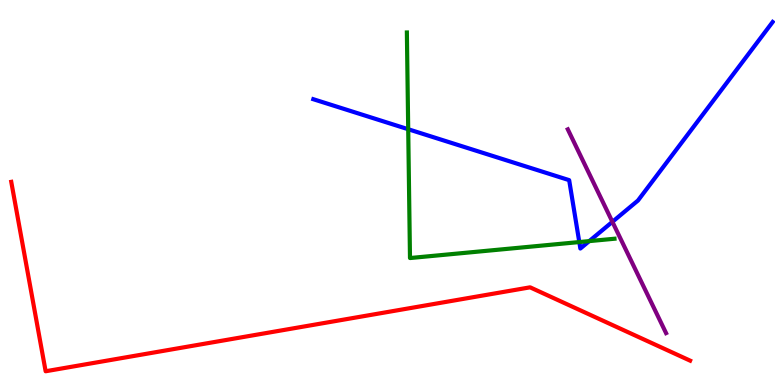[{'lines': ['blue', 'red'], 'intersections': []}, {'lines': ['green', 'red'], 'intersections': []}, {'lines': ['purple', 'red'], 'intersections': []}, {'lines': ['blue', 'green'], 'intersections': [{'x': 5.27, 'y': 6.64}, {'x': 7.47, 'y': 3.71}, {'x': 7.6, 'y': 3.74}]}, {'lines': ['blue', 'purple'], 'intersections': [{'x': 7.9, 'y': 4.24}]}, {'lines': ['green', 'purple'], 'intersections': []}]